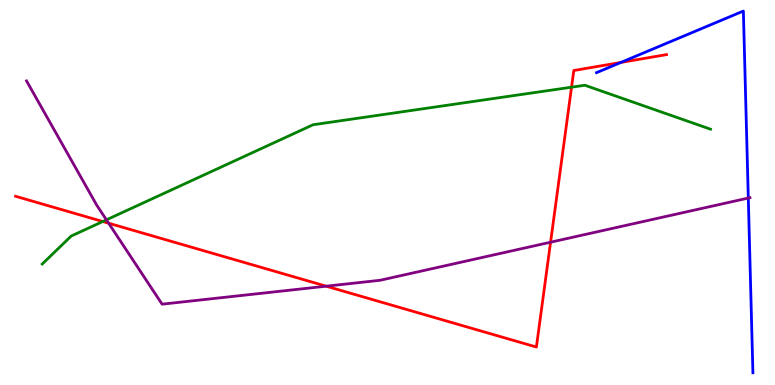[{'lines': ['blue', 'red'], 'intersections': [{'x': 8.01, 'y': 8.38}]}, {'lines': ['green', 'red'], 'intersections': [{'x': 1.33, 'y': 4.25}, {'x': 7.37, 'y': 7.74}]}, {'lines': ['purple', 'red'], 'intersections': [{'x': 1.4, 'y': 4.2}, {'x': 4.21, 'y': 2.57}, {'x': 7.1, 'y': 3.71}]}, {'lines': ['blue', 'green'], 'intersections': []}, {'lines': ['blue', 'purple'], 'intersections': [{'x': 9.66, 'y': 4.86}]}, {'lines': ['green', 'purple'], 'intersections': [{'x': 1.37, 'y': 4.29}]}]